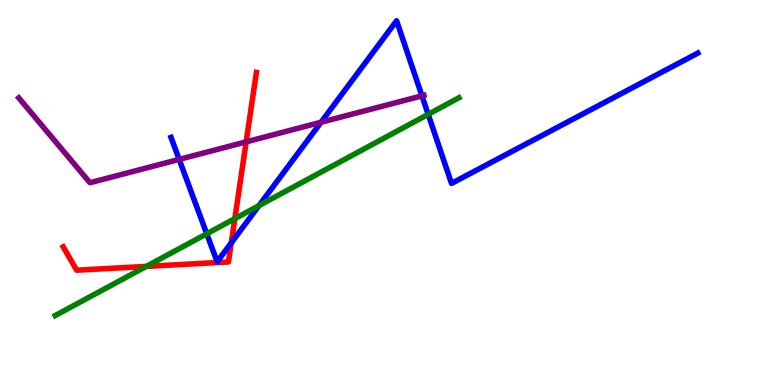[{'lines': ['blue', 'red'], 'intersections': [{'x': 2.98, 'y': 3.69}]}, {'lines': ['green', 'red'], 'intersections': [{'x': 1.89, 'y': 3.08}, {'x': 3.03, 'y': 4.32}]}, {'lines': ['purple', 'red'], 'intersections': [{'x': 3.18, 'y': 6.32}]}, {'lines': ['blue', 'green'], 'intersections': [{'x': 2.67, 'y': 3.93}, {'x': 3.34, 'y': 4.66}, {'x': 5.53, 'y': 7.03}]}, {'lines': ['blue', 'purple'], 'intersections': [{'x': 2.31, 'y': 5.86}, {'x': 4.14, 'y': 6.82}, {'x': 5.44, 'y': 7.51}]}, {'lines': ['green', 'purple'], 'intersections': []}]